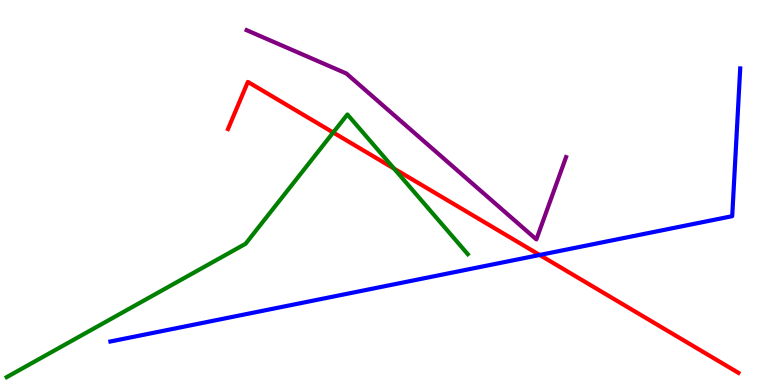[{'lines': ['blue', 'red'], 'intersections': [{'x': 6.96, 'y': 3.38}]}, {'lines': ['green', 'red'], 'intersections': [{'x': 4.3, 'y': 6.56}, {'x': 5.08, 'y': 5.62}]}, {'lines': ['purple', 'red'], 'intersections': []}, {'lines': ['blue', 'green'], 'intersections': []}, {'lines': ['blue', 'purple'], 'intersections': []}, {'lines': ['green', 'purple'], 'intersections': []}]